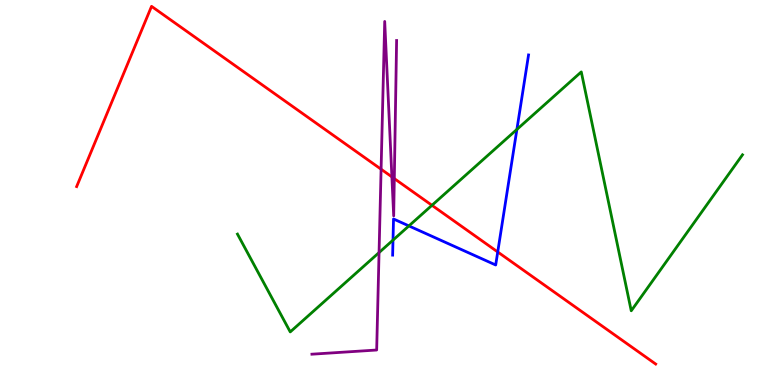[{'lines': ['blue', 'red'], 'intersections': [{'x': 6.42, 'y': 3.46}]}, {'lines': ['green', 'red'], 'intersections': [{'x': 5.57, 'y': 4.67}]}, {'lines': ['purple', 'red'], 'intersections': [{'x': 4.92, 'y': 5.6}, {'x': 5.06, 'y': 5.41}, {'x': 5.09, 'y': 5.36}]}, {'lines': ['blue', 'green'], 'intersections': [{'x': 5.07, 'y': 3.76}, {'x': 5.28, 'y': 4.13}, {'x': 6.67, 'y': 6.64}]}, {'lines': ['blue', 'purple'], 'intersections': []}, {'lines': ['green', 'purple'], 'intersections': [{'x': 4.89, 'y': 3.44}]}]